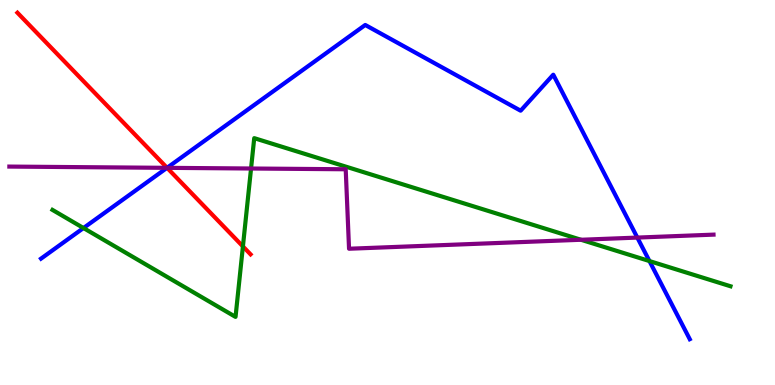[{'lines': ['blue', 'red'], 'intersections': [{'x': 2.16, 'y': 5.64}]}, {'lines': ['green', 'red'], 'intersections': [{'x': 3.13, 'y': 3.6}]}, {'lines': ['purple', 'red'], 'intersections': [{'x': 2.16, 'y': 5.64}]}, {'lines': ['blue', 'green'], 'intersections': [{'x': 1.08, 'y': 4.08}, {'x': 8.38, 'y': 3.22}]}, {'lines': ['blue', 'purple'], 'intersections': [{'x': 2.15, 'y': 5.64}, {'x': 8.22, 'y': 3.83}]}, {'lines': ['green', 'purple'], 'intersections': [{'x': 3.24, 'y': 5.62}, {'x': 7.5, 'y': 3.77}]}]